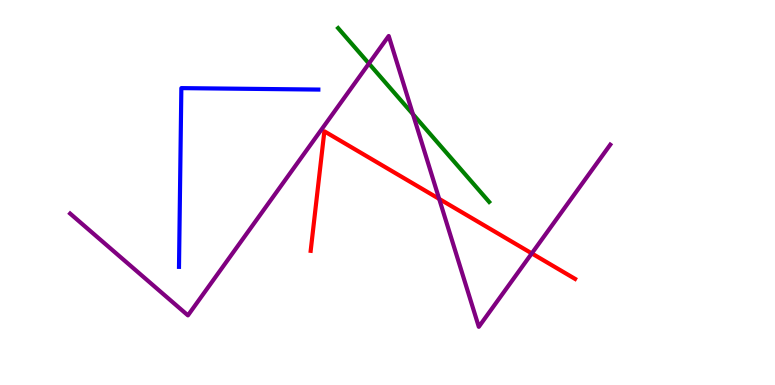[{'lines': ['blue', 'red'], 'intersections': []}, {'lines': ['green', 'red'], 'intersections': []}, {'lines': ['purple', 'red'], 'intersections': [{'x': 5.67, 'y': 4.83}, {'x': 6.86, 'y': 3.42}]}, {'lines': ['blue', 'green'], 'intersections': []}, {'lines': ['blue', 'purple'], 'intersections': []}, {'lines': ['green', 'purple'], 'intersections': [{'x': 4.76, 'y': 8.35}, {'x': 5.33, 'y': 7.03}]}]